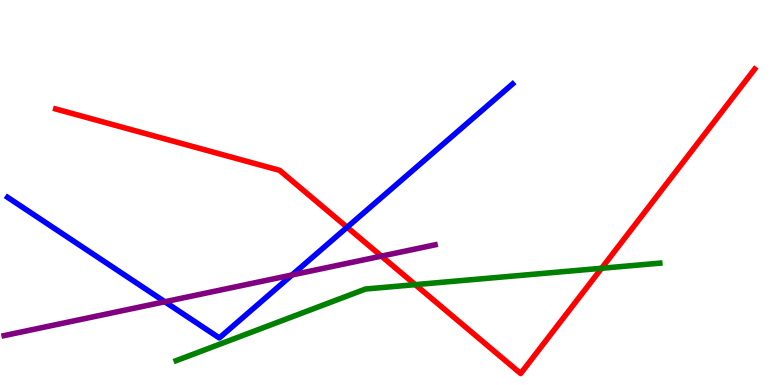[{'lines': ['blue', 'red'], 'intersections': [{'x': 4.48, 'y': 4.1}]}, {'lines': ['green', 'red'], 'intersections': [{'x': 5.36, 'y': 2.61}, {'x': 7.76, 'y': 3.03}]}, {'lines': ['purple', 'red'], 'intersections': [{'x': 4.92, 'y': 3.35}]}, {'lines': ['blue', 'green'], 'intersections': []}, {'lines': ['blue', 'purple'], 'intersections': [{'x': 2.13, 'y': 2.16}, {'x': 3.77, 'y': 2.86}]}, {'lines': ['green', 'purple'], 'intersections': []}]